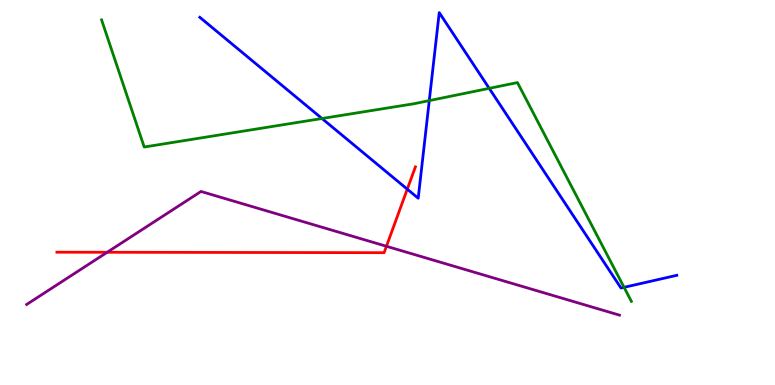[{'lines': ['blue', 'red'], 'intersections': [{'x': 5.26, 'y': 5.09}]}, {'lines': ['green', 'red'], 'intersections': []}, {'lines': ['purple', 'red'], 'intersections': [{'x': 1.38, 'y': 3.45}, {'x': 4.99, 'y': 3.6}]}, {'lines': ['blue', 'green'], 'intersections': [{'x': 4.15, 'y': 6.92}, {'x': 5.54, 'y': 7.39}, {'x': 6.31, 'y': 7.71}, {'x': 8.05, 'y': 2.54}]}, {'lines': ['blue', 'purple'], 'intersections': []}, {'lines': ['green', 'purple'], 'intersections': []}]